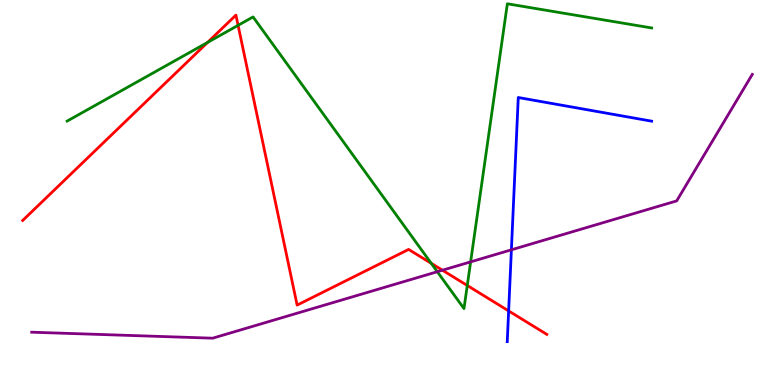[{'lines': ['blue', 'red'], 'intersections': [{'x': 6.56, 'y': 1.92}]}, {'lines': ['green', 'red'], 'intersections': [{'x': 2.68, 'y': 8.9}, {'x': 3.07, 'y': 9.34}, {'x': 5.56, 'y': 3.16}, {'x': 6.03, 'y': 2.58}]}, {'lines': ['purple', 'red'], 'intersections': [{'x': 5.71, 'y': 2.98}]}, {'lines': ['blue', 'green'], 'intersections': []}, {'lines': ['blue', 'purple'], 'intersections': [{'x': 6.6, 'y': 3.51}]}, {'lines': ['green', 'purple'], 'intersections': [{'x': 5.64, 'y': 2.94}, {'x': 6.07, 'y': 3.2}]}]